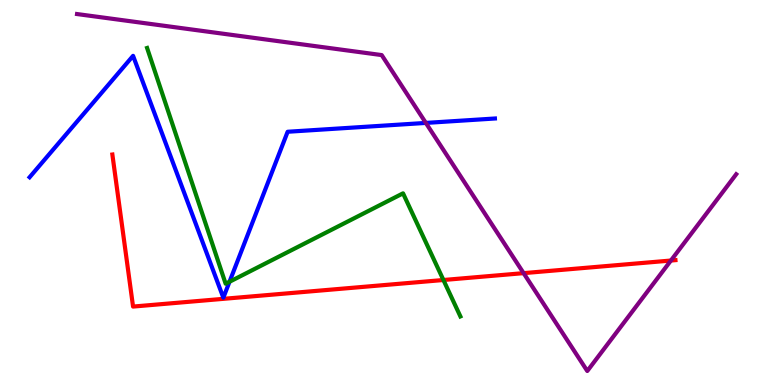[{'lines': ['blue', 'red'], 'intersections': []}, {'lines': ['green', 'red'], 'intersections': [{'x': 5.72, 'y': 2.73}]}, {'lines': ['purple', 'red'], 'intersections': [{'x': 6.76, 'y': 2.91}, {'x': 8.66, 'y': 3.23}]}, {'lines': ['blue', 'green'], 'intersections': [{'x': 2.96, 'y': 2.68}]}, {'lines': ['blue', 'purple'], 'intersections': [{'x': 5.49, 'y': 6.81}]}, {'lines': ['green', 'purple'], 'intersections': []}]